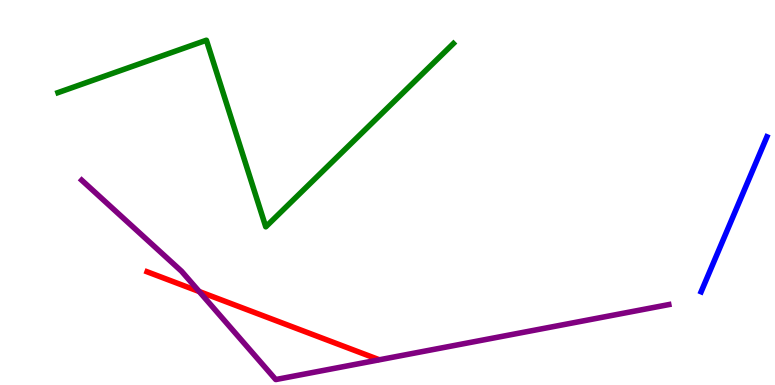[{'lines': ['blue', 'red'], 'intersections': []}, {'lines': ['green', 'red'], 'intersections': []}, {'lines': ['purple', 'red'], 'intersections': [{'x': 2.57, 'y': 2.43}]}, {'lines': ['blue', 'green'], 'intersections': []}, {'lines': ['blue', 'purple'], 'intersections': []}, {'lines': ['green', 'purple'], 'intersections': []}]